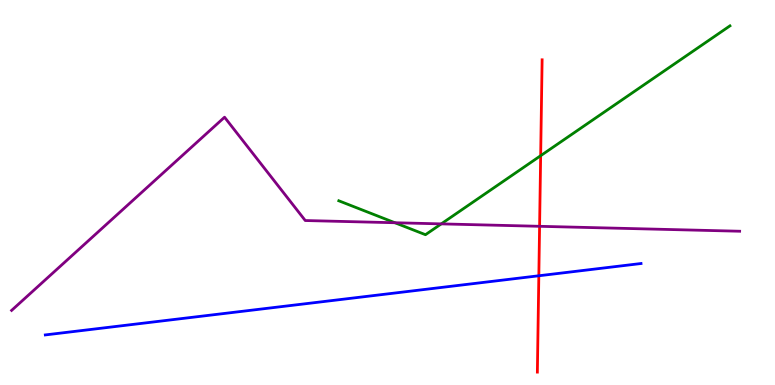[{'lines': ['blue', 'red'], 'intersections': [{'x': 6.95, 'y': 2.84}]}, {'lines': ['green', 'red'], 'intersections': [{'x': 6.98, 'y': 5.96}]}, {'lines': ['purple', 'red'], 'intersections': [{'x': 6.96, 'y': 4.12}]}, {'lines': ['blue', 'green'], 'intersections': []}, {'lines': ['blue', 'purple'], 'intersections': []}, {'lines': ['green', 'purple'], 'intersections': [{'x': 5.1, 'y': 4.21}, {'x': 5.69, 'y': 4.18}]}]